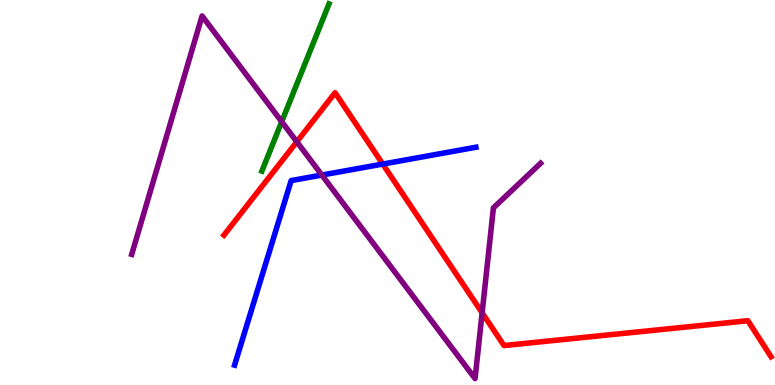[{'lines': ['blue', 'red'], 'intersections': [{'x': 4.94, 'y': 5.74}]}, {'lines': ['green', 'red'], 'intersections': []}, {'lines': ['purple', 'red'], 'intersections': [{'x': 3.83, 'y': 6.32}, {'x': 6.22, 'y': 1.88}]}, {'lines': ['blue', 'green'], 'intersections': []}, {'lines': ['blue', 'purple'], 'intersections': [{'x': 4.15, 'y': 5.45}]}, {'lines': ['green', 'purple'], 'intersections': [{'x': 3.63, 'y': 6.84}]}]